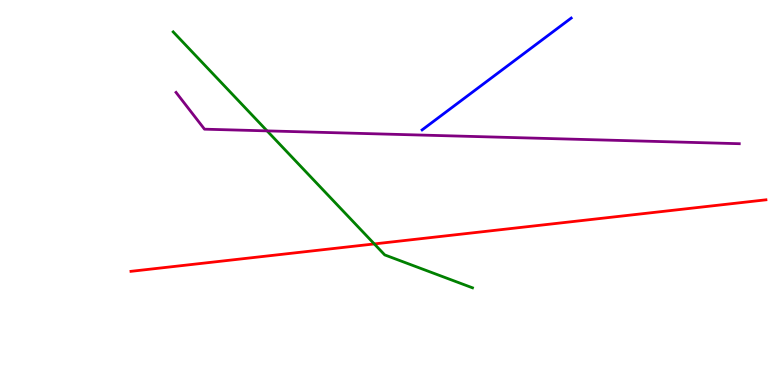[{'lines': ['blue', 'red'], 'intersections': []}, {'lines': ['green', 'red'], 'intersections': [{'x': 4.83, 'y': 3.66}]}, {'lines': ['purple', 'red'], 'intersections': []}, {'lines': ['blue', 'green'], 'intersections': []}, {'lines': ['blue', 'purple'], 'intersections': []}, {'lines': ['green', 'purple'], 'intersections': [{'x': 3.45, 'y': 6.6}]}]